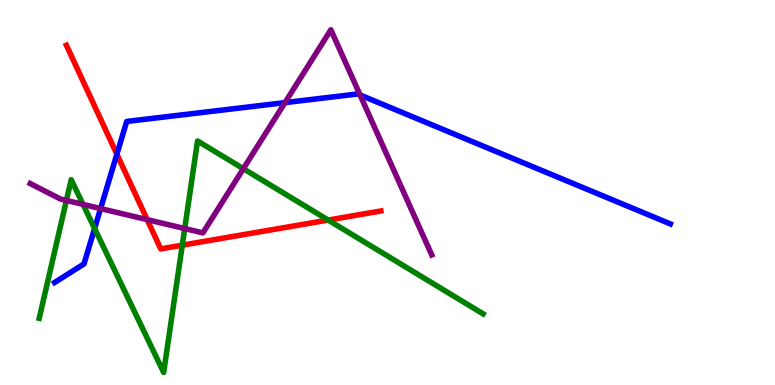[{'lines': ['blue', 'red'], 'intersections': [{'x': 1.51, 'y': 5.99}]}, {'lines': ['green', 'red'], 'intersections': [{'x': 2.35, 'y': 3.63}, {'x': 4.23, 'y': 4.28}]}, {'lines': ['purple', 'red'], 'intersections': [{'x': 1.9, 'y': 4.3}]}, {'lines': ['blue', 'green'], 'intersections': [{'x': 1.22, 'y': 4.06}]}, {'lines': ['blue', 'purple'], 'intersections': [{'x': 1.3, 'y': 4.58}, {'x': 3.68, 'y': 7.33}, {'x': 4.65, 'y': 7.53}]}, {'lines': ['green', 'purple'], 'intersections': [{'x': 0.857, 'y': 4.79}, {'x': 1.07, 'y': 4.69}, {'x': 2.38, 'y': 4.06}, {'x': 3.14, 'y': 5.62}]}]